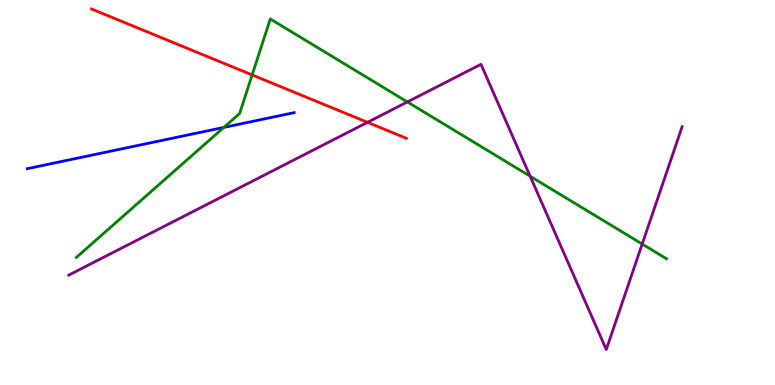[{'lines': ['blue', 'red'], 'intersections': []}, {'lines': ['green', 'red'], 'intersections': [{'x': 3.25, 'y': 8.05}]}, {'lines': ['purple', 'red'], 'intersections': [{'x': 4.74, 'y': 6.82}]}, {'lines': ['blue', 'green'], 'intersections': [{'x': 2.89, 'y': 6.69}]}, {'lines': ['blue', 'purple'], 'intersections': []}, {'lines': ['green', 'purple'], 'intersections': [{'x': 5.26, 'y': 7.35}, {'x': 6.84, 'y': 5.42}, {'x': 8.29, 'y': 3.66}]}]